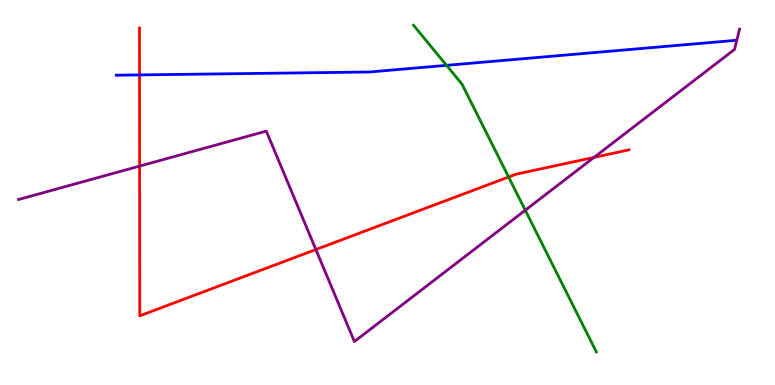[{'lines': ['blue', 'red'], 'intersections': [{'x': 1.8, 'y': 8.05}]}, {'lines': ['green', 'red'], 'intersections': [{'x': 6.56, 'y': 5.4}]}, {'lines': ['purple', 'red'], 'intersections': [{'x': 1.8, 'y': 5.69}, {'x': 4.08, 'y': 3.52}, {'x': 7.66, 'y': 5.91}]}, {'lines': ['blue', 'green'], 'intersections': [{'x': 5.76, 'y': 8.3}]}, {'lines': ['blue', 'purple'], 'intersections': []}, {'lines': ['green', 'purple'], 'intersections': [{'x': 6.78, 'y': 4.54}]}]